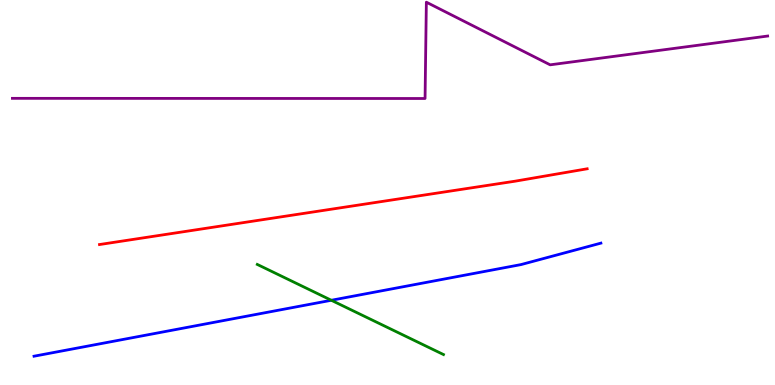[{'lines': ['blue', 'red'], 'intersections': []}, {'lines': ['green', 'red'], 'intersections': []}, {'lines': ['purple', 'red'], 'intersections': []}, {'lines': ['blue', 'green'], 'intersections': [{'x': 4.28, 'y': 2.2}]}, {'lines': ['blue', 'purple'], 'intersections': []}, {'lines': ['green', 'purple'], 'intersections': []}]